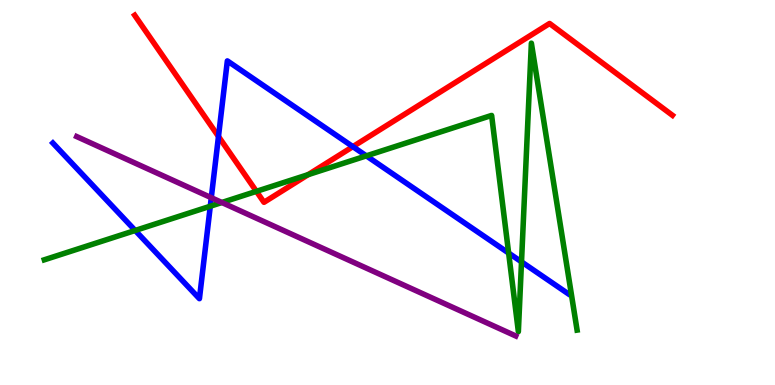[{'lines': ['blue', 'red'], 'intersections': [{'x': 2.82, 'y': 6.46}, {'x': 4.55, 'y': 6.19}]}, {'lines': ['green', 'red'], 'intersections': [{'x': 3.31, 'y': 5.03}, {'x': 3.98, 'y': 5.46}]}, {'lines': ['purple', 'red'], 'intersections': []}, {'lines': ['blue', 'green'], 'intersections': [{'x': 1.74, 'y': 4.01}, {'x': 2.71, 'y': 4.64}, {'x': 4.73, 'y': 5.95}, {'x': 6.56, 'y': 3.43}, {'x': 6.73, 'y': 3.2}]}, {'lines': ['blue', 'purple'], 'intersections': [{'x': 2.73, 'y': 4.86}]}, {'lines': ['green', 'purple'], 'intersections': [{'x': 2.86, 'y': 4.74}]}]